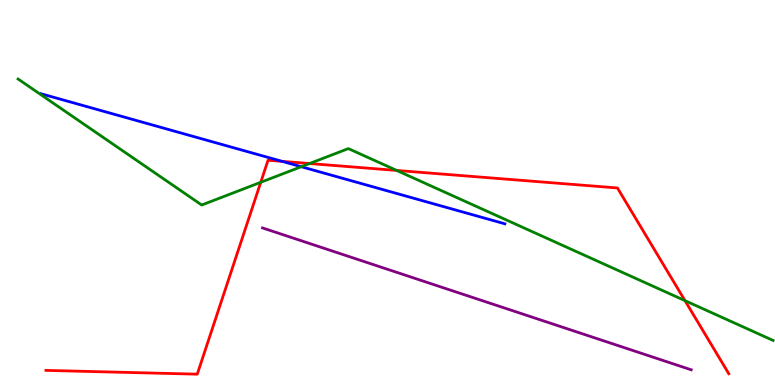[{'lines': ['blue', 'red'], 'intersections': [{'x': 3.64, 'y': 5.81}]}, {'lines': ['green', 'red'], 'intersections': [{'x': 3.36, 'y': 5.26}, {'x': 3.99, 'y': 5.75}, {'x': 5.12, 'y': 5.57}, {'x': 8.84, 'y': 2.19}]}, {'lines': ['purple', 'red'], 'intersections': []}, {'lines': ['blue', 'green'], 'intersections': [{'x': 3.89, 'y': 5.67}]}, {'lines': ['blue', 'purple'], 'intersections': []}, {'lines': ['green', 'purple'], 'intersections': []}]